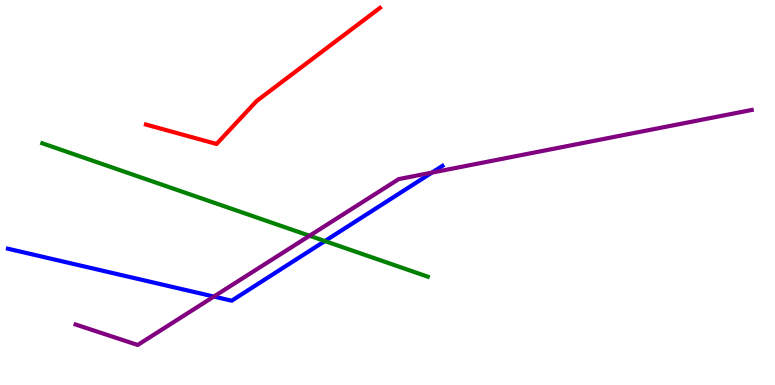[{'lines': ['blue', 'red'], 'intersections': []}, {'lines': ['green', 'red'], 'intersections': []}, {'lines': ['purple', 'red'], 'intersections': []}, {'lines': ['blue', 'green'], 'intersections': [{'x': 4.19, 'y': 3.74}]}, {'lines': ['blue', 'purple'], 'intersections': [{'x': 2.76, 'y': 2.3}, {'x': 5.57, 'y': 5.52}]}, {'lines': ['green', 'purple'], 'intersections': [{'x': 3.99, 'y': 3.88}]}]